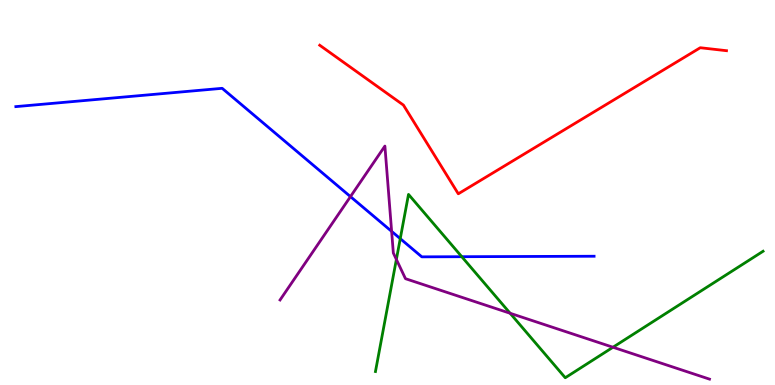[{'lines': ['blue', 'red'], 'intersections': []}, {'lines': ['green', 'red'], 'intersections': []}, {'lines': ['purple', 'red'], 'intersections': []}, {'lines': ['blue', 'green'], 'intersections': [{'x': 5.16, 'y': 3.8}, {'x': 5.96, 'y': 3.33}]}, {'lines': ['blue', 'purple'], 'intersections': [{'x': 4.52, 'y': 4.89}, {'x': 5.05, 'y': 3.99}]}, {'lines': ['green', 'purple'], 'intersections': [{'x': 5.11, 'y': 3.26}, {'x': 6.58, 'y': 1.86}, {'x': 7.91, 'y': 0.981}]}]